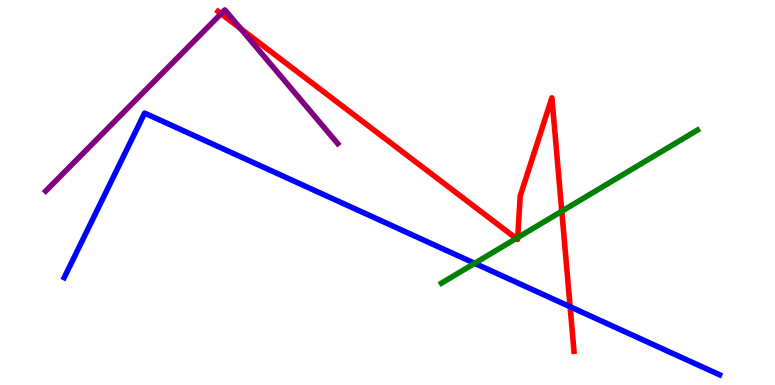[{'lines': ['blue', 'red'], 'intersections': [{'x': 7.36, 'y': 2.03}]}, {'lines': ['green', 'red'], 'intersections': [{'x': 6.66, 'y': 3.81}, {'x': 6.68, 'y': 3.83}, {'x': 7.25, 'y': 4.51}]}, {'lines': ['purple', 'red'], 'intersections': [{'x': 2.85, 'y': 9.64}, {'x': 3.11, 'y': 9.25}]}, {'lines': ['blue', 'green'], 'intersections': [{'x': 6.12, 'y': 3.16}]}, {'lines': ['blue', 'purple'], 'intersections': []}, {'lines': ['green', 'purple'], 'intersections': []}]